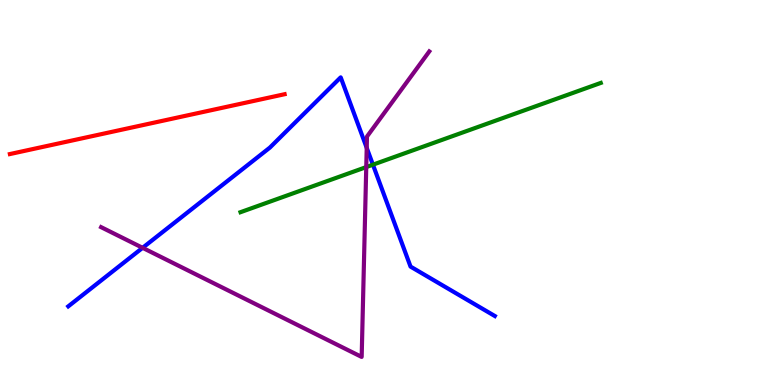[{'lines': ['blue', 'red'], 'intersections': []}, {'lines': ['green', 'red'], 'intersections': []}, {'lines': ['purple', 'red'], 'intersections': []}, {'lines': ['blue', 'green'], 'intersections': [{'x': 4.81, 'y': 5.72}]}, {'lines': ['blue', 'purple'], 'intersections': [{'x': 1.84, 'y': 3.56}, {'x': 4.73, 'y': 6.16}]}, {'lines': ['green', 'purple'], 'intersections': [{'x': 4.73, 'y': 5.66}]}]